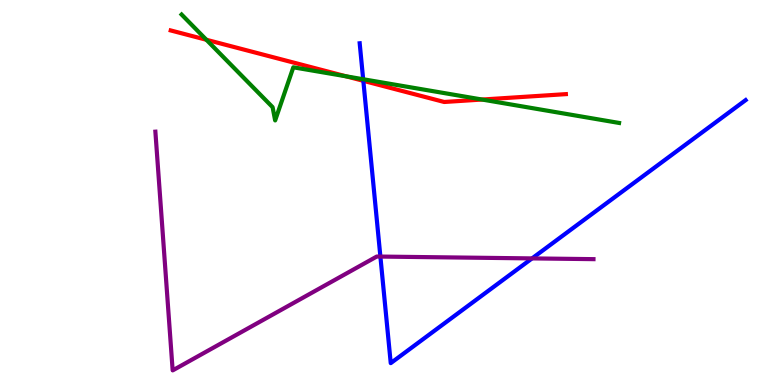[{'lines': ['blue', 'red'], 'intersections': [{'x': 4.69, 'y': 7.9}]}, {'lines': ['green', 'red'], 'intersections': [{'x': 2.66, 'y': 8.97}, {'x': 4.47, 'y': 8.02}, {'x': 6.22, 'y': 7.41}]}, {'lines': ['purple', 'red'], 'intersections': []}, {'lines': ['blue', 'green'], 'intersections': [{'x': 4.69, 'y': 7.94}]}, {'lines': ['blue', 'purple'], 'intersections': [{'x': 4.91, 'y': 3.34}, {'x': 6.87, 'y': 3.29}]}, {'lines': ['green', 'purple'], 'intersections': []}]